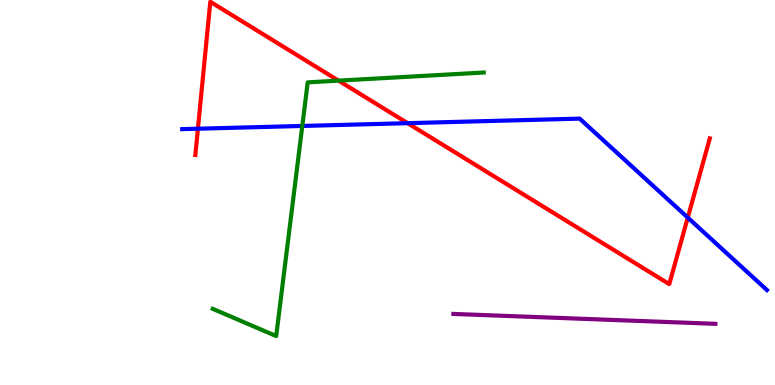[{'lines': ['blue', 'red'], 'intersections': [{'x': 2.55, 'y': 6.66}, {'x': 5.26, 'y': 6.8}, {'x': 8.87, 'y': 4.35}]}, {'lines': ['green', 'red'], 'intersections': [{'x': 4.37, 'y': 7.91}]}, {'lines': ['purple', 'red'], 'intersections': []}, {'lines': ['blue', 'green'], 'intersections': [{'x': 3.9, 'y': 6.73}]}, {'lines': ['blue', 'purple'], 'intersections': []}, {'lines': ['green', 'purple'], 'intersections': []}]